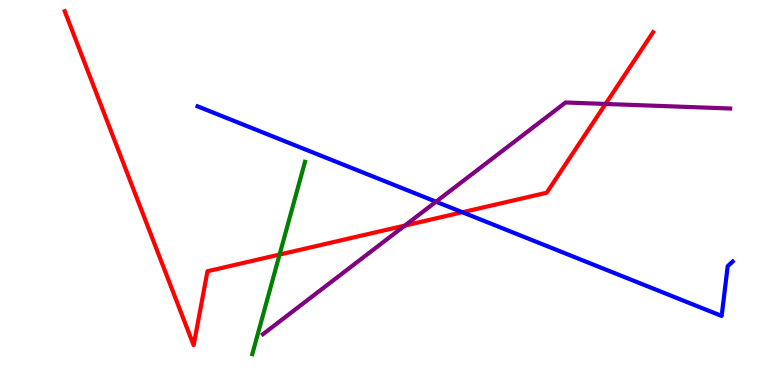[{'lines': ['blue', 'red'], 'intersections': [{'x': 5.97, 'y': 4.49}]}, {'lines': ['green', 'red'], 'intersections': [{'x': 3.61, 'y': 3.39}]}, {'lines': ['purple', 'red'], 'intersections': [{'x': 5.22, 'y': 4.14}, {'x': 7.81, 'y': 7.3}]}, {'lines': ['blue', 'green'], 'intersections': []}, {'lines': ['blue', 'purple'], 'intersections': [{'x': 5.63, 'y': 4.76}]}, {'lines': ['green', 'purple'], 'intersections': []}]